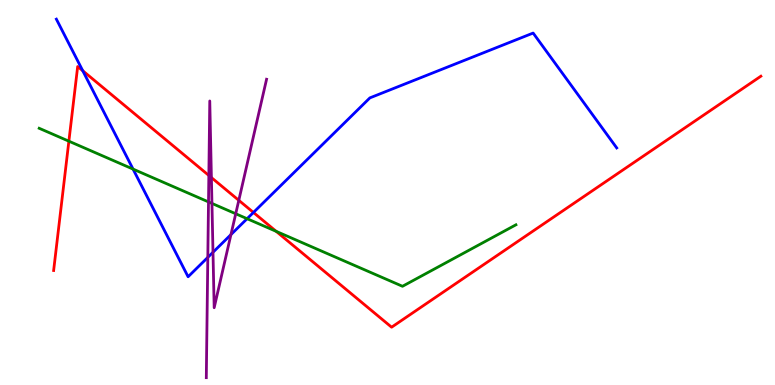[{'lines': ['blue', 'red'], 'intersections': [{'x': 1.07, 'y': 8.16}, {'x': 3.27, 'y': 4.48}]}, {'lines': ['green', 'red'], 'intersections': [{'x': 0.889, 'y': 6.33}, {'x': 3.56, 'y': 3.99}]}, {'lines': ['purple', 'red'], 'intersections': [{'x': 2.69, 'y': 5.44}, {'x': 2.73, 'y': 5.39}, {'x': 3.08, 'y': 4.8}]}, {'lines': ['blue', 'green'], 'intersections': [{'x': 1.72, 'y': 5.61}, {'x': 3.19, 'y': 4.32}]}, {'lines': ['blue', 'purple'], 'intersections': [{'x': 2.68, 'y': 3.32}, {'x': 2.75, 'y': 3.45}, {'x': 2.98, 'y': 3.91}]}, {'lines': ['green', 'purple'], 'intersections': [{'x': 2.69, 'y': 4.76}, {'x': 2.73, 'y': 4.72}, {'x': 3.04, 'y': 4.45}]}]